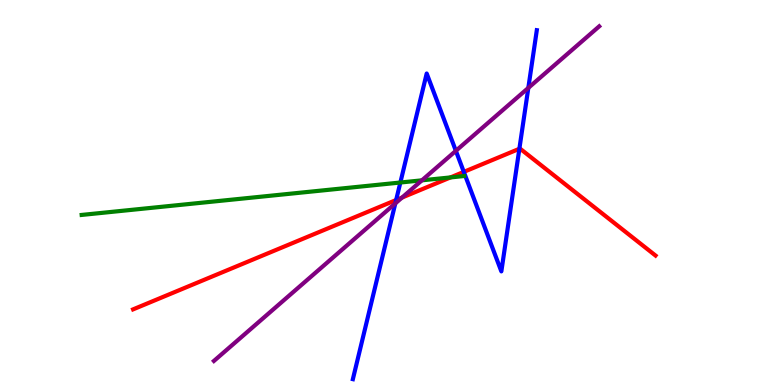[{'lines': ['blue', 'red'], 'intersections': [{'x': 5.11, 'y': 4.8}, {'x': 5.98, 'y': 5.54}, {'x': 6.7, 'y': 6.14}]}, {'lines': ['green', 'red'], 'intersections': [{'x': 5.81, 'y': 5.39}]}, {'lines': ['purple', 'red'], 'intersections': [{'x': 5.19, 'y': 4.87}]}, {'lines': ['blue', 'green'], 'intersections': [{'x': 5.17, 'y': 5.26}]}, {'lines': ['blue', 'purple'], 'intersections': [{'x': 5.1, 'y': 4.72}, {'x': 5.88, 'y': 6.08}, {'x': 6.82, 'y': 7.72}]}, {'lines': ['green', 'purple'], 'intersections': [{'x': 5.44, 'y': 5.32}]}]